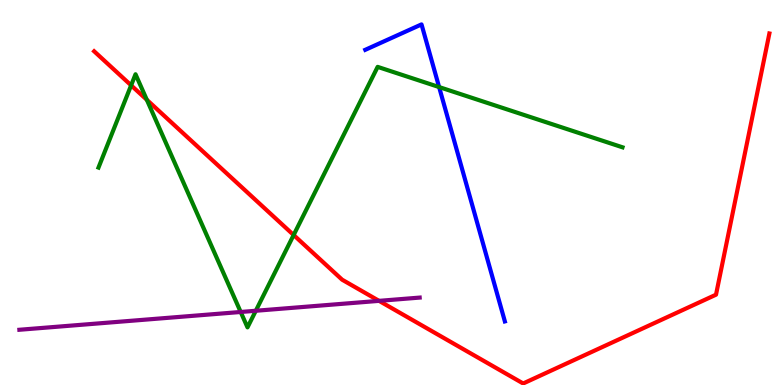[{'lines': ['blue', 'red'], 'intersections': []}, {'lines': ['green', 'red'], 'intersections': [{'x': 1.69, 'y': 7.78}, {'x': 1.89, 'y': 7.41}, {'x': 3.79, 'y': 3.9}]}, {'lines': ['purple', 'red'], 'intersections': [{'x': 4.89, 'y': 2.19}]}, {'lines': ['blue', 'green'], 'intersections': [{'x': 5.67, 'y': 7.74}]}, {'lines': ['blue', 'purple'], 'intersections': []}, {'lines': ['green', 'purple'], 'intersections': [{'x': 3.11, 'y': 1.9}, {'x': 3.3, 'y': 1.93}]}]